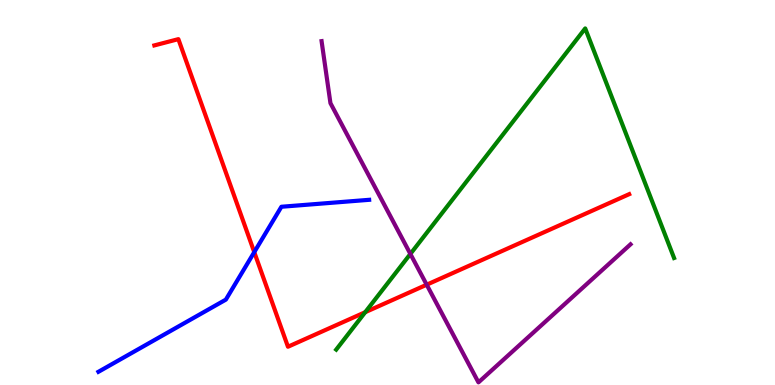[{'lines': ['blue', 'red'], 'intersections': [{'x': 3.28, 'y': 3.45}]}, {'lines': ['green', 'red'], 'intersections': [{'x': 4.71, 'y': 1.89}]}, {'lines': ['purple', 'red'], 'intersections': [{'x': 5.51, 'y': 2.6}]}, {'lines': ['blue', 'green'], 'intersections': []}, {'lines': ['blue', 'purple'], 'intersections': []}, {'lines': ['green', 'purple'], 'intersections': [{'x': 5.3, 'y': 3.4}]}]